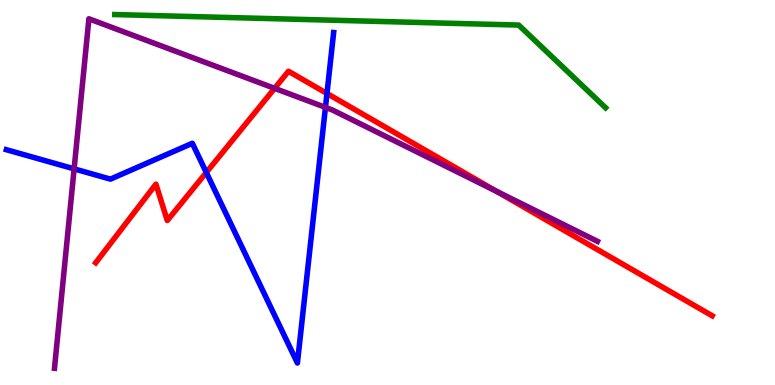[{'lines': ['blue', 'red'], 'intersections': [{'x': 2.66, 'y': 5.52}, {'x': 4.22, 'y': 7.57}]}, {'lines': ['green', 'red'], 'intersections': []}, {'lines': ['purple', 'red'], 'intersections': [{'x': 3.54, 'y': 7.71}, {'x': 6.41, 'y': 5.03}]}, {'lines': ['blue', 'green'], 'intersections': []}, {'lines': ['blue', 'purple'], 'intersections': [{'x': 0.956, 'y': 5.61}, {'x': 4.2, 'y': 7.21}]}, {'lines': ['green', 'purple'], 'intersections': []}]